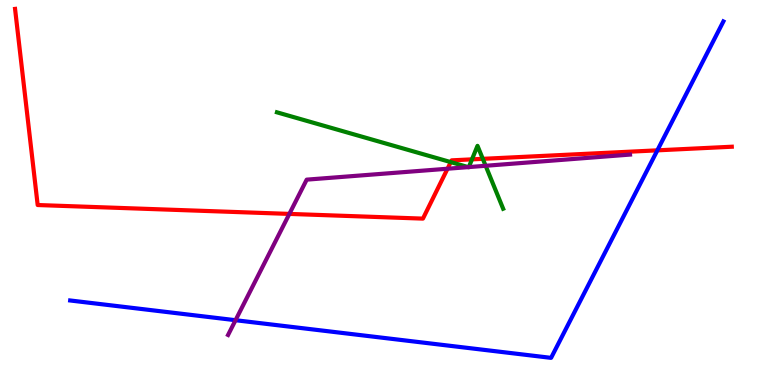[{'lines': ['blue', 'red'], 'intersections': [{'x': 8.48, 'y': 6.09}]}, {'lines': ['green', 'red'], 'intersections': [{'x': 5.82, 'y': 5.79}, {'x': 6.09, 'y': 5.86}, {'x': 6.23, 'y': 5.87}]}, {'lines': ['purple', 'red'], 'intersections': [{'x': 3.73, 'y': 4.44}, {'x': 5.77, 'y': 5.62}]}, {'lines': ['blue', 'green'], 'intersections': []}, {'lines': ['blue', 'purple'], 'intersections': [{'x': 3.04, 'y': 1.68}]}, {'lines': ['green', 'purple'], 'intersections': [{'x': 6.04, 'y': 5.66}, {'x': 6.05, 'y': 5.66}, {'x': 6.27, 'y': 5.69}]}]